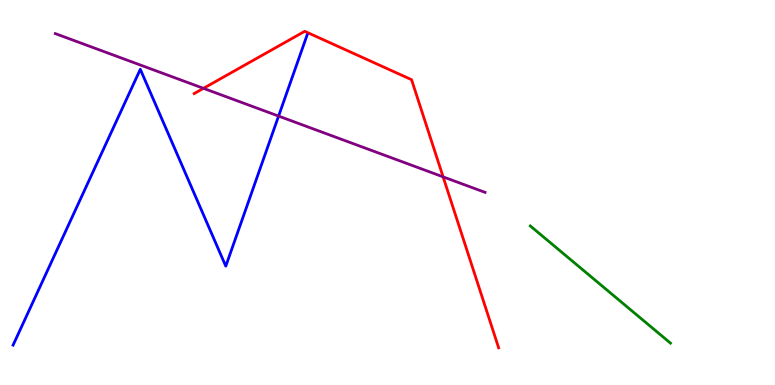[{'lines': ['blue', 'red'], 'intersections': []}, {'lines': ['green', 'red'], 'intersections': []}, {'lines': ['purple', 'red'], 'intersections': [{'x': 2.63, 'y': 7.71}, {'x': 5.72, 'y': 5.41}]}, {'lines': ['blue', 'green'], 'intersections': []}, {'lines': ['blue', 'purple'], 'intersections': [{'x': 3.59, 'y': 6.98}]}, {'lines': ['green', 'purple'], 'intersections': []}]